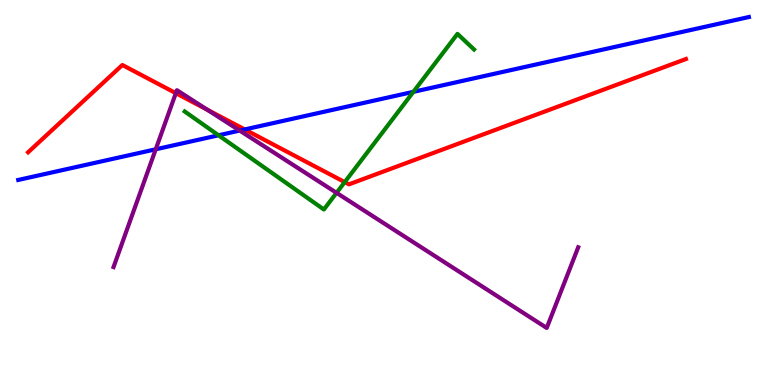[{'lines': ['blue', 'red'], 'intersections': [{'x': 3.16, 'y': 6.64}]}, {'lines': ['green', 'red'], 'intersections': [{'x': 4.45, 'y': 5.27}]}, {'lines': ['purple', 'red'], 'intersections': [{'x': 2.27, 'y': 7.58}, {'x': 2.67, 'y': 7.15}]}, {'lines': ['blue', 'green'], 'intersections': [{'x': 2.82, 'y': 6.49}, {'x': 5.33, 'y': 7.61}]}, {'lines': ['blue', 'purple'], 'intersections': [{'x': 2.01, 'y': 6.12}, {'x': 3.09, 'y': 6.61}]}, {'lines': ['green', 'purple'], 'intersections': [{'x': 4.34, 'y': 4.99}]}]